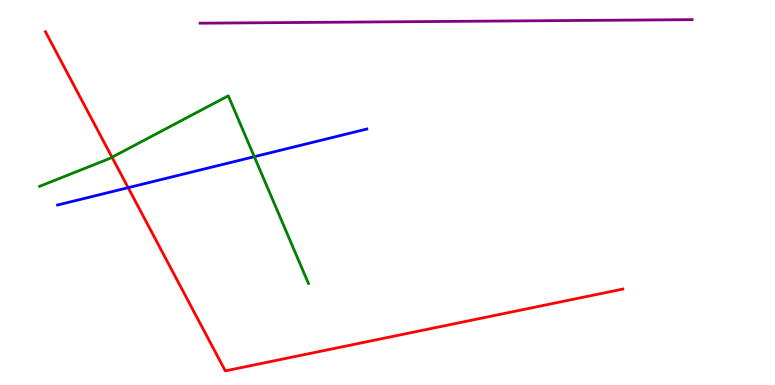[{'lines': ['blue', 'red'], 'intersections': [{'x': 1.65, 'y': 5.13}]}, {'lines': ['green', 'red'], 'intersections': [{'x': 1.45, 'y': 5.92}]}, {'lines': ['purple', 'red'], 'intersections': []}, {'lines': ['blue', 'green'], 'intersections': [{'x': 3.28, 'y': 5.93}]}, {'lines': ['blue', 'purple'], 'intersections': []}, {'lines': ['green', 'purple'], 'intersections': []}]